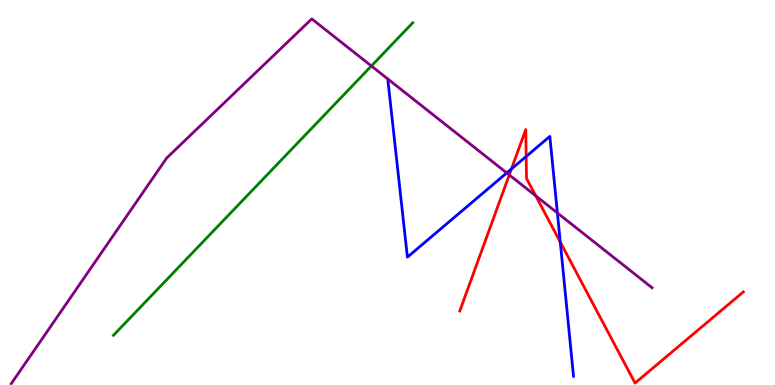[{'lines': ['blue', 'red'], 'intersections': [{'x': 6.6, 'y': 5.61}, {'x': 6.79, 'y': 5.94}, {'x': 7.23, 'y': 3.71}]}, {'lines': ['green', 'red'], 'intersections': []}, {'lines': ['purple', 'red'], 'intersections': [{'x': 6.57, 'y': 5.46}, {'x': 6.91, 'y': 4.91}]}, {'lines': ['blue', 'green'], 'intersections': []}, {'lines': ['blue', 'purple'], 'intersections': [{'x': 6.54, 'y': 5.51}, {'x': 7.19, 'y': 4.47}]}, {'lines': ['green', 'purple'], 'intersections': [{'x': 4.79, 'y': 8.29}]}]